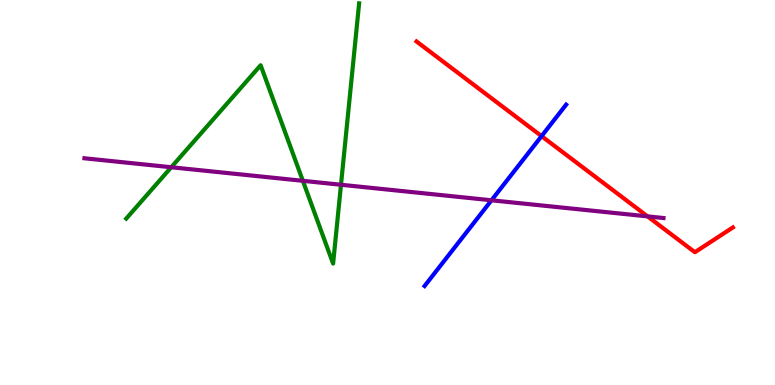[{'lines': ['blue', 'red'], 'intersections': [{'x': 6.99, 'y': 6.46}]}, {'lines': ['green', 'red'], 'intersections': []}, {'lines': ['purple', 'red'], 'intersections': [{'x': 8.36, 'y': 4.38}]}, {'lines': ['blue', 'green'], 'intersections': []}, {'lines': ['blue', 'purple'], 'intersections': [{'x': 6.34, 'y': 4.8}]}, {'lines': ['green', 'purple'], 'intersections': [{'x': 2.21, 'y': 5.66}, {'x': 3.91, 'y': 5.3}, {'x': 4.4, 'y': 5.2}]}]